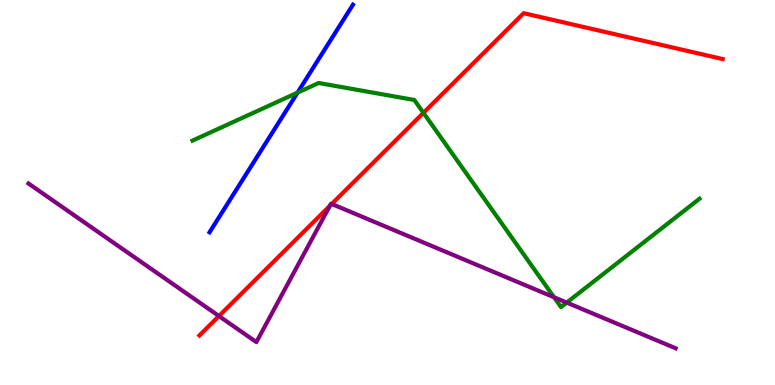[{'lines': ['blue', 'red'], 'intersections': []}, {'lines': ['green', 'red'], 'intersections': [{'x': 5.46, 'y': 7.07}]}, {'lines': ['purple', 'red'], 'intersections': [{'x': 2.82, 'y': 1.79}, {'x': 4.26, 'y': 4.66}, {'x': 4.28, 'y': 4.7}]}, {'lines': ['blue', 'green'], 'intersections': [{'x': 3.84, 'y': 7.59}]}, {'lines': ['blue', 'purple'], 'intersections': []}, {'lines': ['green', 'purple'], 'intersections': [{'x': 7.15, 'y': 2.28}, {'x': 7.31, 'y': 2.14}]}]